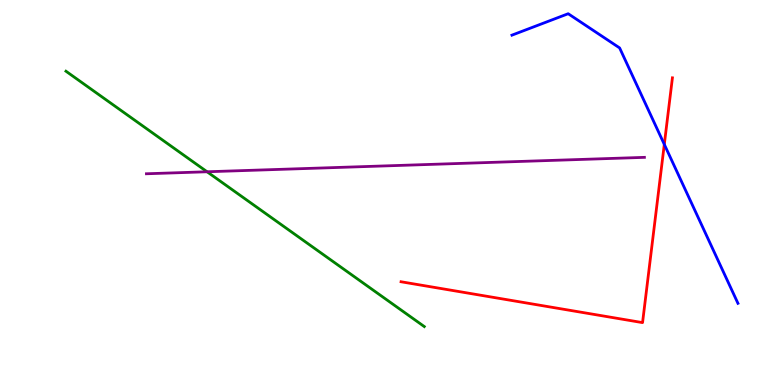[{'lines': ['blue', 'red'], 'intersections': [{'x': 8.57, 'y': 6.25}]}, {'lines': ['green', 'red'], 'intersections': []}, {'lines': ['purple', 'red'], 'intersections': []}, {'lines': ['blue', 'green'], 'intersections': []}, {'lines': ['blue', 'purple'], 'intersections': []}, {'lines': ['green', 'purple'], 'intersections': [{'x': 2.67, 'y': 5.54}]}]